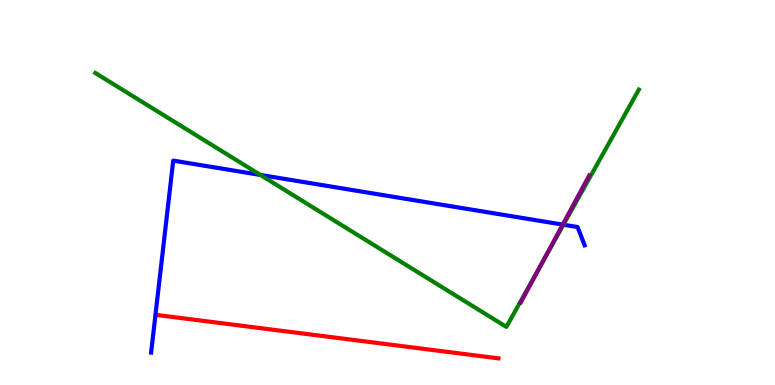[{'lines': ['blue', 'red'], 'intersections': []}, {'lines': ['green', 'red'], 'intersections': []}, {'lines': ['purple', 'red'], 'intersections': []}, {'lines': ['blue', 'green'], 'intersections': [{'x': 3.36, 'y': 5.46}, {'x': 7.27, 'y': 4.16}]}, {'lines': ['blue', 'purple'], 'intersections': [{'x': 7.26, 'y': 4.17}]}, {'lines': ['green', 'purple'], 'intersections': [{'x': 6.98, 'y': 3.12}]}]